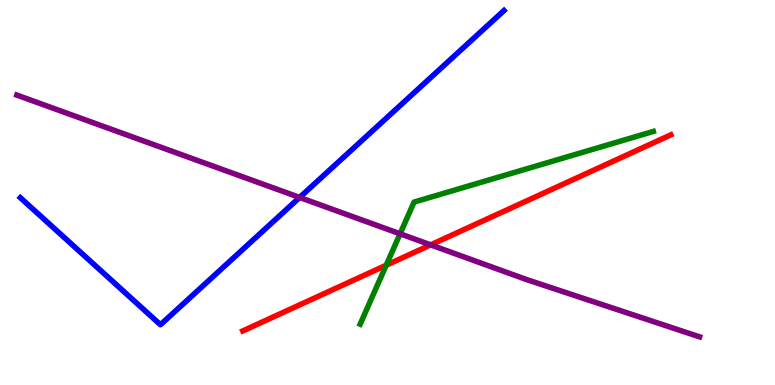[{'lines': ['blue', 'red'], 'intersections': []}, {'lines': ['green', 'red'], 'intersections': [{'x': 4.98, 'y': 3.11}]}, {'lines': ['purple', 'red'], 'intersections': [{'x': 5.56, 'y': 3.64}]}, {'lines': ['blue', 'green'], 'intersections': []}, {'lines': ['blue', 'purple'], 'intersections': [{'x': 3.87, 'y': 4.87}]}, {'lines': ['green', 'purple'], 'intersections': [{'x': 5.16, 'y': 3.93}]}]